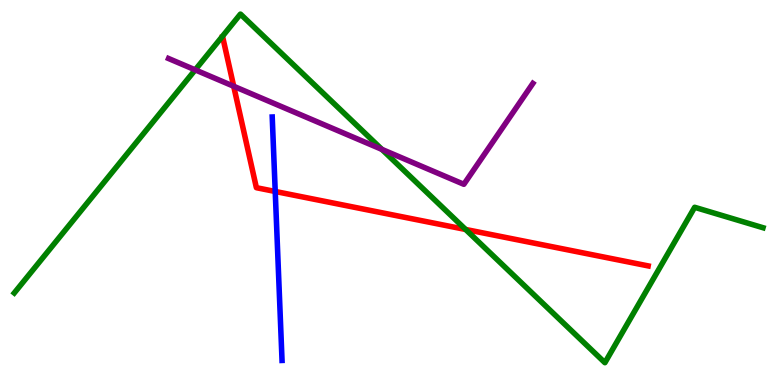[{'lines': ['blue', 'red'], 'intersections': [{'x': 3.55, 'y': 5.03}]}, {'lines': ['green', 'red'], 'intersections': [{'x': 6.01, 'y': 4.04}]}, {'lines': ['purple', 'red'], 'intersections': [{'x': 3.02, 'y': 7.76}]}, {'lines': ['blue', 'green'], 'intersections': []}, {'lines': ['blue', 'purple'], 'intersections': []}, {'lines': ['green', 'purple'], 'intersections': [{'x': 2.52, 'y': 8.19}, {'x': 4.93, 'y': 6.12}]}]